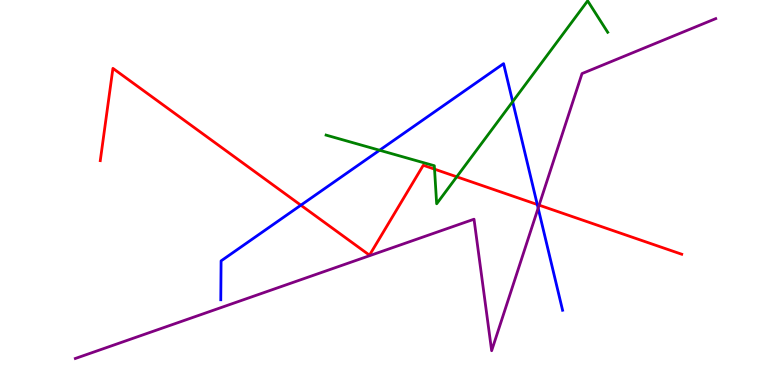[{'lines': ['blue', 'red'], 'intersections': [{'x': 3.88, 'y': 4.67}, {'x': 6.93, 'y': 4.69}]}, {'lines': ['green', 'red'], 'intersections': [{'x': 5.61, 'y': 5.61}, {'x': 5.89, 'y': 5.41}]}, {'lines': ['purple', 'red'], 'intersections': [{'x': 6.96, 'y': 4.67}]}, {'lines': ['blue', 'green'], 'intersections': [{'x': 4.9, 'y': 6.1}, {'x': 6.62, 'y': 7.36}]}, {'lines': ['blue', 'purple'], 'intersections': [{'x': 6.94, 'y': 4.59}]}, {'lines': ['green', 'purple'], 'intersections': []}]